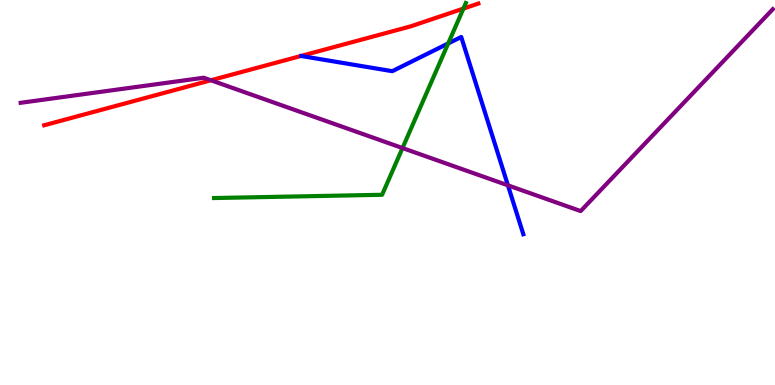[{'lines': ['blue', 'red'], 'intersections': []}, {'lines': ['green', 'red'], 'intersections': [{'x': 5.98, 'y': 9.78}]}, {'lines': ['purple', 'red'], 'intersections': [{'x': 2.72, 'y': 7.92}]}, {'lines': ['blue', 'green'], 'intersections': [{'x': 5.78, 'y': 8.87}]}, {'lines': ['blue', 'purple'], 'intersections': [{'x': 6.55, 'y': 5.19}]}, {'lines': ['green', 'purple'], 'intersections': [{'x': 5.19, 'y': 6.15}]}]